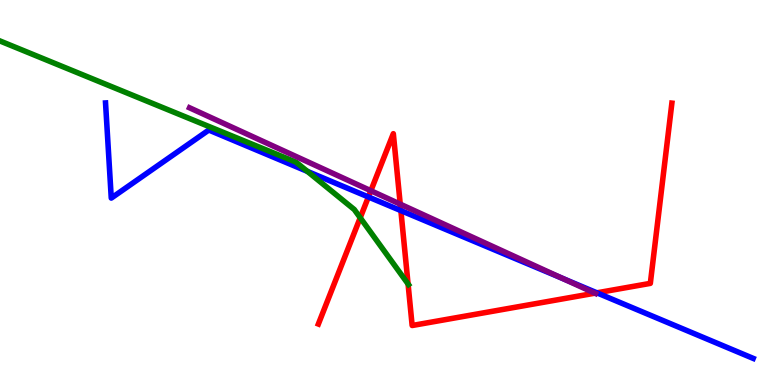[{'lines': ['blue', 'red'], 'intersections': [{'x': 4.75, 'y': 4.88}, {'x': 5.17, 'y': 4.53}, {'x': 7.7, 'y': 2.39}]}, {'lines': ['green', 'red'], 'intersections': [{'x': 4.65, 'y': 4.34}, {'x': 5.27, 'y': 2.62}]}, {'lines': ['purple', 'red'], 'intersections': [{'x': 4.79, 'y': 5.05}, {'x': 5.16, 'y': 4.7}, {'x': 7.68, 'y': 2.38}]}, {'lines': ['blue', 'green'], 'intersections': [{'x': 3.97, 'y': 5.55}]}, {'lines': ['blue', 'purple'], 'intersections': [{'x': 7.26, 'y': 2.77}]}, {'lines': ['green', 'purple'], 'intersections': []}]